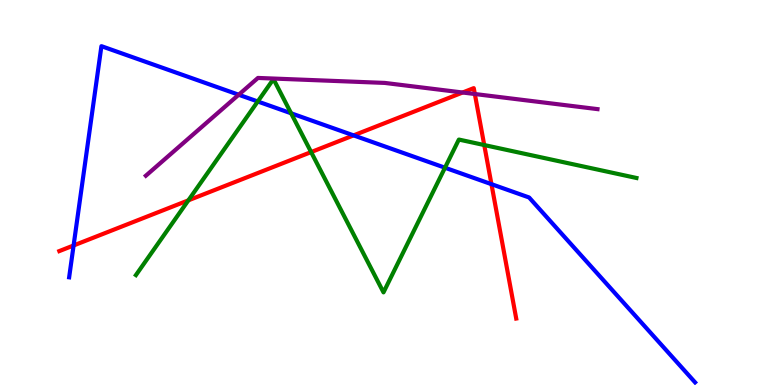[{'lines': ['blue', 'red'], 'intersections': [{'x': 0.95, 'y': 3.62}, {'x': 4.56, 'y': 6.48}, {'x': 6.34, 'y': 5.22}]}, {'lines': ['green', 'red'], 'intersections': [{'x': 2.43, 'y': 4.8}, {'x': 4.01, 'y': 6.05}, {'x': 6.25, 'y': 6.23}]}, {'lines': ['purple', 'red'], 'intersections': [{'x': 5.97, 'y': 7.6}, {'x': 6.13, 'y': 7.56}]}, {'lines': ['blue', 'green'], 'intersections': [{'x': 3.33, 'y': 7.36}, {'x': 3.76, 'y': 7.06}, {'x': 5.74, 'y': 5.64}]}, {'lines': ['blue', 'purple'], 'intersections': [{'x': 3.08, 'y': 7.54}]}, {'lines': ['green', 'purple'], 'intersections': []}]